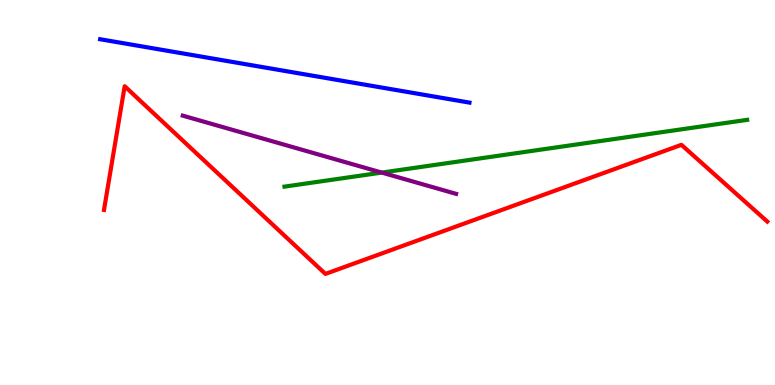[{'lines': ['blue', 'red'], 'intersections': []}, {'lines': ['green', 'red'], 'intersections': []}, {'lines': ['purple', 'red'], 'intersections': []}, {'lines': ['blue', 'green'], 'intersections': []}, {'lines': ['blue', 'purple'], 'intersections': []}, {'lines': ['green', 'purple'], 'intersections': [{'x': 4.93, 'y': 5.52}]}]